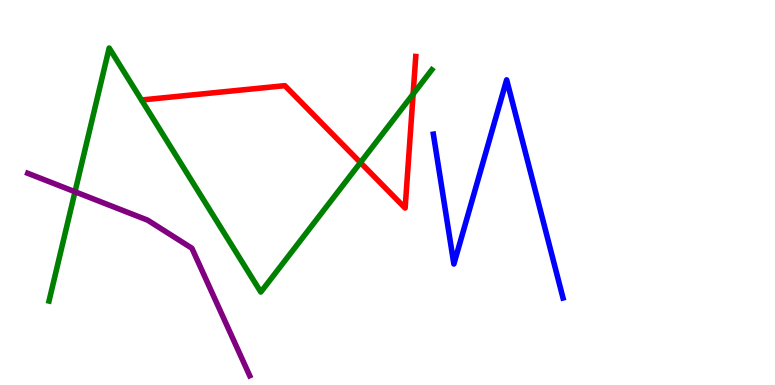[{'lines': ['blue', 'red'], 'intersections': []}, {'lines': ['green', 'red'], 'intersections': [{'x': 4.65, 'y': 5.78}, {'x': 5.33, 'y': 7.56}]}, {'lines': ['purple', 'red'], 'intersections': []}, {'lines': ['blue', 'green'], 'intersections': []}, {'lines': ['blue', 'purple'], 'intersections': []}, {'lines': ['green', 'purple'], 'intersections': [{'x': 0.968, 'y': 5.02}]}]